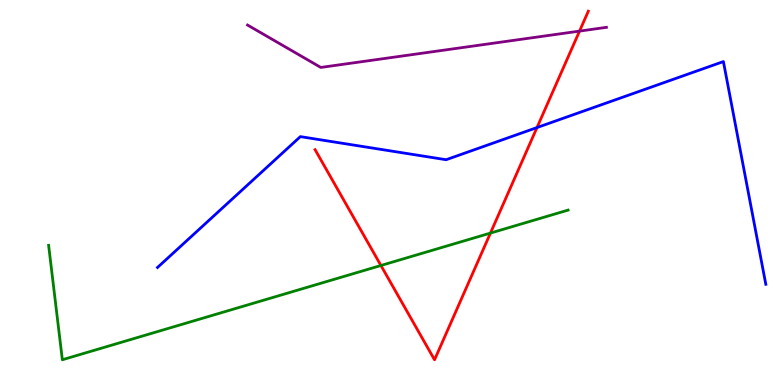[{'lines': ['blue', 'red'], 'intersections': [{'x': 6.93, 'y': 6.69}]}, {'lines': ['green', 'red'], 'intersections': [{'x': 4.92, 'y': 3.1}, {'x': 6.33, 'y': 3.95}]}, {'lines': ['purple', 'red'], 'intersections': [{'x': 7.48, 'y': 9.19}]}, {'lines': ['blue', 'green'], 'intersections': []}, {'lines': ['blue', 'purple'], 'intersections': []}, {'lines': ['green', 'purple'], 'intersections': []}]